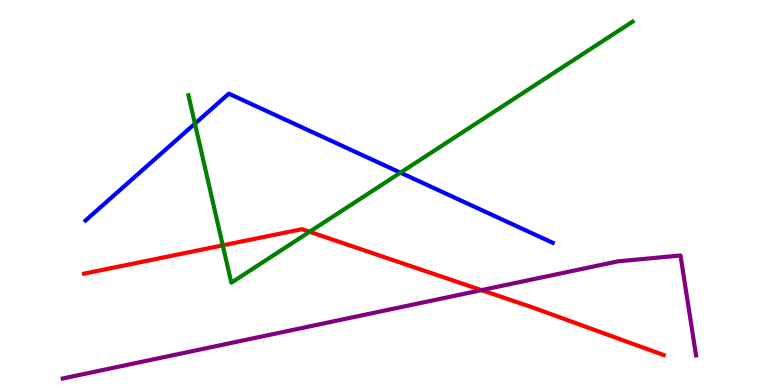[{'lines': ['blue', 'red'], 'intersections': []}, {'lines': ['green', 'red'], 'intersections': [{'x': 2.87, 'y': 3.63}, {'x': 3.99, 'y': 3.98}]}, {'lines': ['purple', 'red'], 'intersections': [{'x': 6.21, 'y': 2.46}]}, {'lines': ['blue', 'green'], 'intersections': [{'x': 2.52, 'y': 6.79}, {'x': 5.17, 'y': 5.51}]}, {'lines': ['blue', 'purple'], 'intersections': []}, {'lines': ['green', 'purple'], 'intersections': []}]